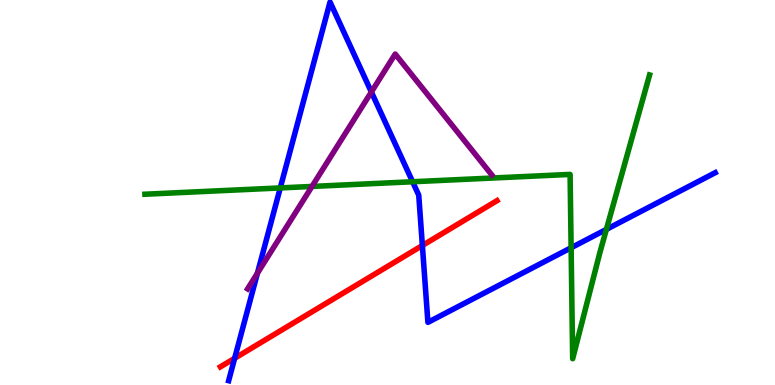[{'lines': ['blue', 'red'], 'intersections': [{'x': 3.03, 'y': 0.694}, {'x': 5.45, 'y': 3.62}]}, {'lines': ['green', 'red'], 'intersections': []}, {'lines': ['purple', 'red'], 'intersections': []}, {'lines': ['blue', 'green'], 'intersections': [{'x': 3.62, 'y': 5.12}, {'x': 5.32, 'y': 5.28}, {'x': 7.37, 'y': 3.56}, {'x': 7.82, 'y': 4.04}]}, {'lines': ['blue', 'purple'], 'intersections': [{'x': 3.32, 'y': 2.9}, {'x': 4.79, 'y': 7.61}]}, {'lines': ['green', 'purple'], 'intersections': [{'x': 4.03, 'y': 5.16}]}]